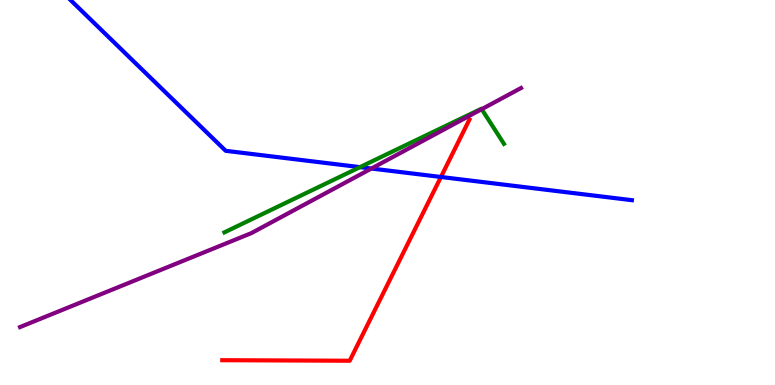[{'lines': ['blue', 'red'], 'intersections': [{'x': 5.69, 'y': 5.4}]}, {'lines': ['green', 'red'], 'intersections': []}, {'lines': ['purple', 'red'], 'intersections': []}, {'lines': ['blue', 'green'], 'intersections': [{'x': 4.65, 'y': 5.66}]}, {'lines': ['blue', 'purple'], 'intersections': [{'x': 4.79, 'y': 5.62}]}, {'lines': ['green', 'purple'], 'intersections': [{'x': 6.22, 'y': 7.16}]}]